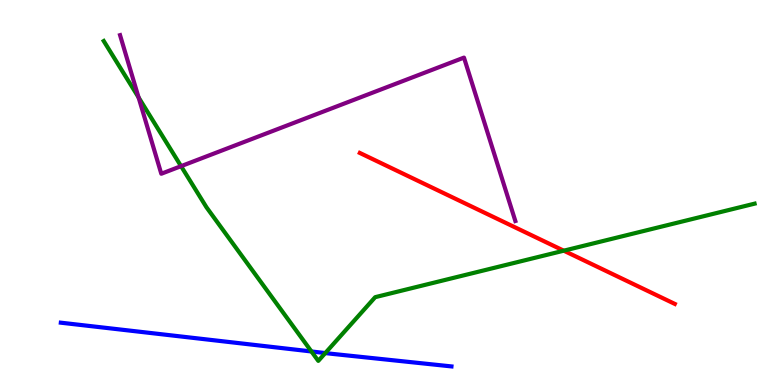[{'lines': ['blue', 'red'], 'intersections': []}, {'lines': ['green', 'red'], 'intersections': [{'x': 7.27, 'y': 3.49}]}, {'lines': ['purple', 'red'], 'intersections': []}, {'lines': ['blue', 'green'], 'intersections': [{'x': 4.02, 'y': 0.871}, {'x': 4.2, 'y': 0.83}]}, {'lines': ['blue', 'purple'], 'intersections': []}, {'lines': ['green', 'purple'], 'intersections': [{'x': 1.79, 'y': 7.47}, {'x': 2.34, 'y': 5.68}]}]